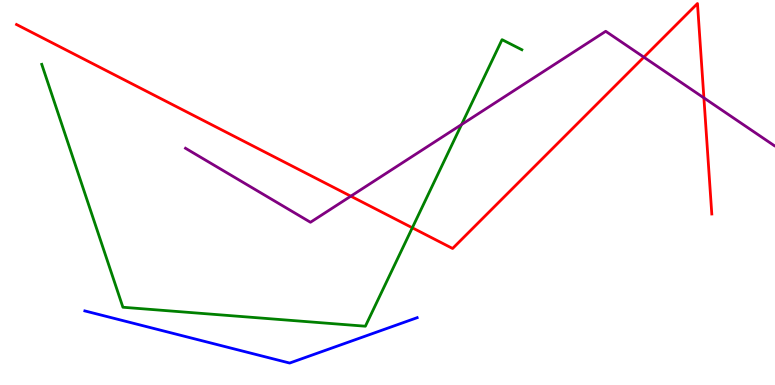[{'lines': ['blue', 'red'], 'intersections': []}, {'lines': ['green', 'red'], 'intersections': [{'x': 5.32, 'y': 4.08}]}, {'lines': ['purple', 'red'], 'intersections': [{'x': 4.53, 'y': 4.9}, {'x': 8.31, 'y': 8.52}, {'x': 9.08, 'y': 7.46}]}, {'lines': ['blue', 'green'], 'intersections': []}, {'lines': ['blue', 'purple'], 'intersections': []}, {'lines': ['green', 'purple'], 'intersections': [{'x': 5.96, 'y': 6.77}]}]